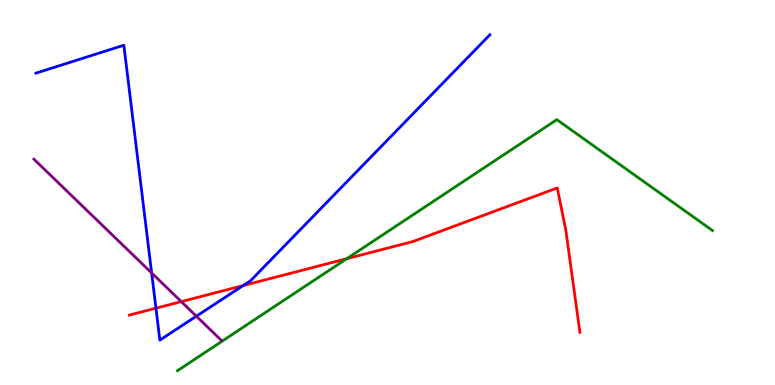[{'lines': ['blue', 'red'], 'intersections': [{'x': 2.01, 'y': 2.0}, {'x': 3.14, 'y': 2.58}]}, {'lines': ['green', 'red'], 'intersections': [{'x': 4.47, 'y': 3.28}]}, {'lines': ['purple', 'red'], 'intersections': [{'x': 2.34, 'y': 2.17}]}, {'lines': ['blue', 'green'], 'intersections': []}, {'lines': ['blue', 'purple'], 'intersections': [{'x': 1.96, 'y': 2.91}, {'x': 2.53, 'y': 1.79}]}, {'lines': ['green', 'purple'], 'intersections': []}]